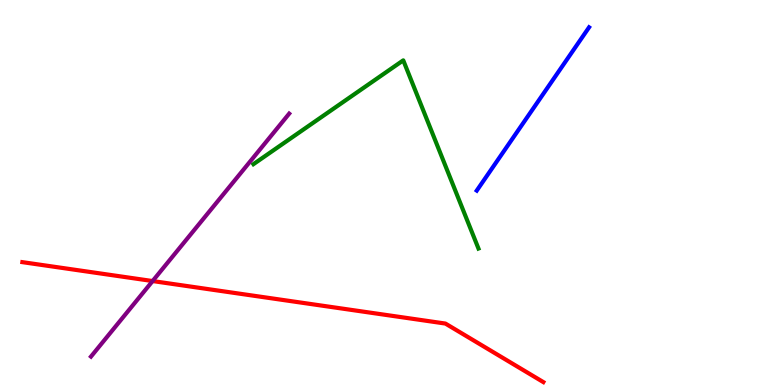[{'lines': ['blue', 'red'], 'intersections': []}, {'lines': ['green', 'red'], 'intersections': []}, {'lines': ['purple', 'red'], 'intersections': [{'x': 1.97, 'y': 2.7}]}, {'lines': ['blue', 'green'], 'intersections': []}, {'lines': ['blue', 'purple'], 'intersections': []}, {'lines': ['green', 'purple'], 'intersections': []}]